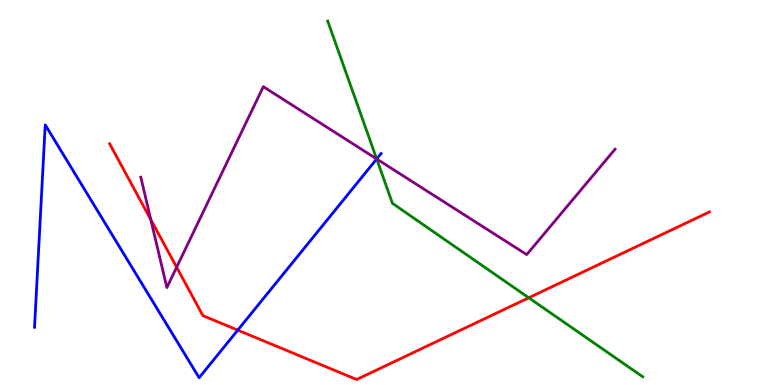[{'lines': ['blue', 'red'], 'intersections': [{'x': 3.07, 'y': 1.43}]}, {'lines': ['green', 'red'], 'intersections': [{'x': 6.82, 'y': 2.27}]}, {'lines': ['purple', 'red'], 'intersections': [{'x': 1.95, 'y': 4.3}, {'x': 2.28, 'y': 3.06}]}, {'lines': ['blue', 'green'], 'intersections': [{'x': 4.86, 'y': 5.87}]}, {'lines': ['blue', 'purple'], 'intersections': [{'x': 4.86, 'y': 5.87}]}, {'lines': ['green', 'purple'], 'intersections': [{'x': 4.86, 'y': 5.87}]}]